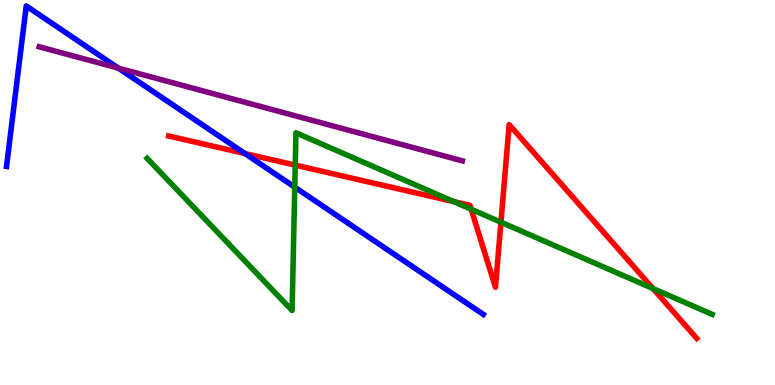[{'lines': ['blue', 'red'], 'intersections': [{'x': 3.16, 'y': 6.01}]}, {'lines': ['green', 'red'], 'intersections': [{'x': 3.81, 'y': 5.71}, {'x': 5.85, 'y': 4.76}, {'x': 6.08, 'y': 4.57}, {'x': 6.46, 'y': 4.23}, {'x': 8.43, 'y': 2.51}]}, {'lines': ['purple', 'red'], 'intersections': []}, {'lines': ['blue', 'green'], 'intersections': [{'x': 3.8, 'y': 5.14}]}, {'lines': ['blue', 'purple'], 'intersections': [{'x': 1.53, 'y': 8.23}]}, {'lines': ['green', 'purple'], 'intersections': []}]